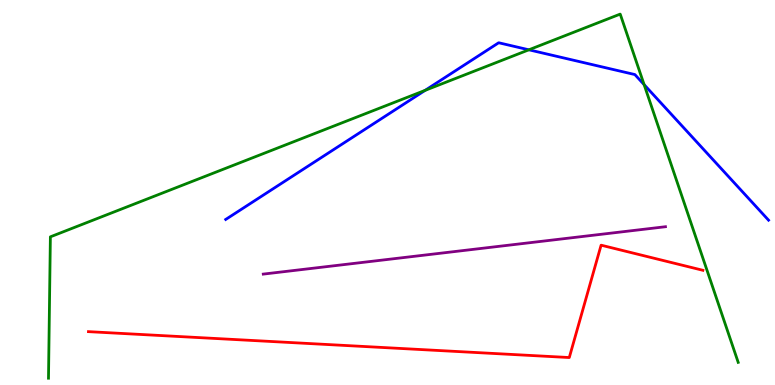[{'lines': ['blue', 'red'], 'intersections': []}, {'lines': ['green', 'red'], 'intersections': []}, {'lines': ['purple', 'red'], 'intersections': []}, {'lines': ['blue', 'green'], 'intersections': [{'x': 5.49, 'y': 7.65}, {'x': 6.82, 'y': 8.71}, {'x': 8.31, 'y': 7.8}]}, {'lines': ['blue', 'purple'], 'intersections': []}, {'lines': ['green', 'purple'], 'intersections': []}]